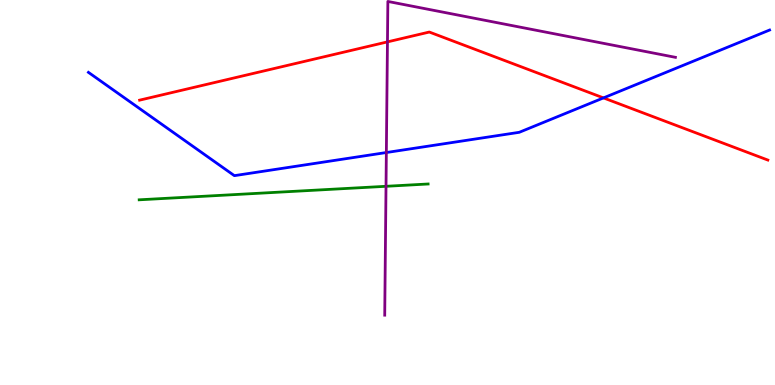[{'lines': ['blue', 'red'], 'intersections': [{'x': 7.79, 'y': 7.46}]}, {'lines': ['green', 'red'], 'intersections': []}, {'lines': ['purple', 'red'], 'intersections': [{'x': 5.0, 'y': 8.91}]}, {'lines': ['blue', 'green'], 'intersections': []}, {'lines': ['blue', 'purple'], 'intersections': [{'x': 4.99, 'y': 6.04}]}, {'lines': ['green', 'purple'], 'intersections': [{'x': 4.98, 'y': 5.16}]}]